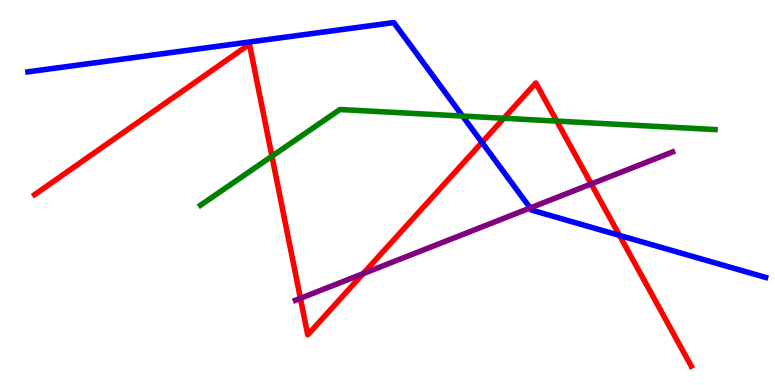[{'lines': ['blue', 'red'], 'intersections': [{'x': 6.22, 'y': 6.3}, {'x': 7.99, 'y': 3.89}]}, {'lines': ['green', 'red'], 'intersections': [{'x': 3.51, 'y': 5.94}, {'x': 6.5, 'y': 6.93}, {'x': 7.18, 'y': 6.85}]}, {'lines': ['purple', 'red'], 'intersections': [{'x': 3.88, 'y': 2.25}, {'x': 4.69, 'y': 2.89}, {'x': 7.63, 'y': 5.22}]}, {'lines': ['blue', 'green'], 'intersections': [{'x': 5.97, 'y': 6.99}]}, {'lines': ['blue', 'purple'], 'intersections': [{'x': 6.84, 'y': 4.6}]}, {'lines': ['green', 'purple'], 'intersections': []}]